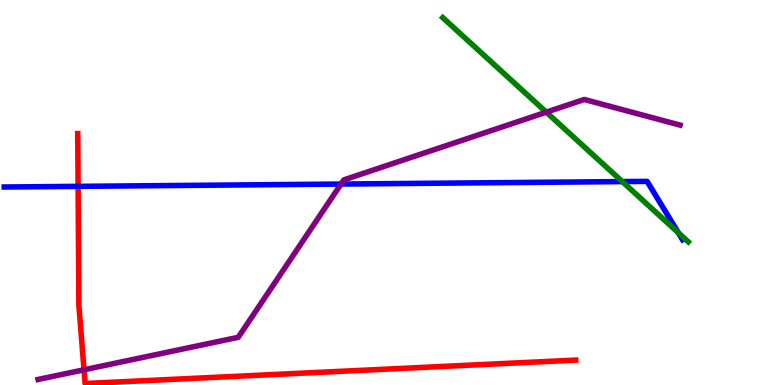[{'lines': ['blue', 'red'], 'intersections': [{'x': 1.01, 'y': 5.16}]}, {'lines': ['green', 'red'], 'intersections': []}, {'lines': ['purple', 'red'], 'intersections': [{'x': 1.08, 'y': 0.395}]}, {'lines': ['blue', 'green'], 'intersections': [{'x': 8.03, 'y': 5.28}, {'x': 8.75, 'y': 3.95}]}, {'lines': ['blue', 'purple'], 'intersections': [{'x': 4.4, 'y': 5.22}]}, {'lines': ['green', 'purple'], 'intersections': [{'x': 7.05, 'y': 7.09}]}]